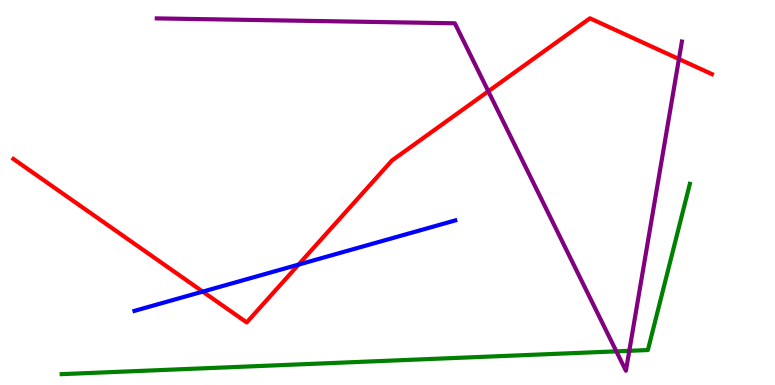[{'lines': ['blue', 'red'], 'intersections': [{'x': 2.62, 'y': 2.43}, {'x': 3.85, 'y': 3.13}]}, {'lines': ['green', 'red'], 'intersections': []}, {'lines': ['purple', 'red'], 'intersections': [{'x': 6.3, 'y': 7.63}, {'x': 8.76, 'y': 8.47}]}, {'lines': ['blue', 'green'], 'intersections': []}, {'lines': ['blue', 'purple'], 'intersections': []}, {'lines': ['green', 'purple'], 'intersections': [{'x': 7.95, 'y': 0.874}, {'x': 8.12, 'y': 0.888}]}]